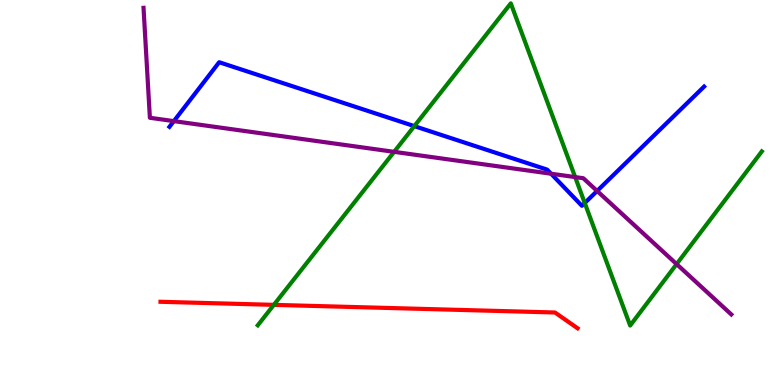[{'lines': ['blue', 'red'], 'intersections': []}, {'lines': ['green', 'red'], 'intersections': [{'x': 3.53, 'y': 2.08}]}, {'lines': ['purple', 'red'], 'intersections': []}, {'lines': ['blue', 'green'], 'intersections': [{'x': 5.35, 'y': 6.72}, {'x': 7.55, 'y': 4.73}]}, {'lines': ['blue', 'purple'], 'intersections': [{'x': 2.24, 'y': 6.85}, {'x': 7.11, 'y': 5.49}, {'x': 7.7, 'y': 5.04}]}, {'lines': ['green', 'purple'], 'intersections': [{'x': 5.09, 'y': 6.06}, {'x': 7.42, 'y': 5.4}, {'x': 8.73, 'y': 3.14}]}]